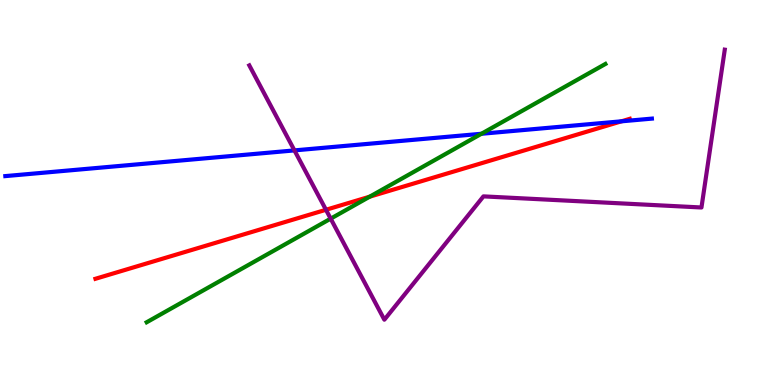[{'lines': ['blue', 'red'], 'intersections': [{'x': 8.02, 'y': 6.85}]}, {'lines': ['green', 'red'], 'intersections': [{'x': 4.77, 'y': 4.89}]}, {'lines': ['purple', 'red'], 'intersections': [{'x': 4.21, 'y': 4.55}]}, {'lines': ['blue', 'green'], 'intersections': [{'x': 6.21, 'y': 6.53}]}, {'lines': ['blue', 'purple'], 'intersections': [{'x': 3.8, 'y': 6.09}]}, {'lines': ['green', 'purple'], 'intersections': [{'x': 4.27, 'y': 4.32}]}]